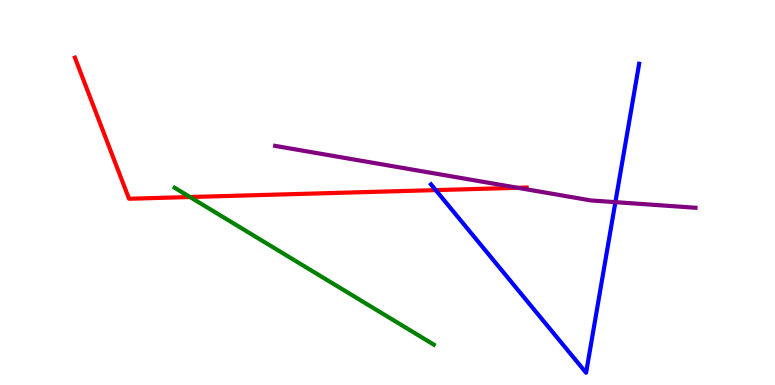[{'lines': ['blue', 'red'], 'intersections': [{'x': 5.62, 'y': 5.06}]}, {'lines': ['green', 'red'], 'intersections': [{'x': 2.45, 'y': 4.88}]}, {'lines': ['purple', 'red'], 'intersections': [{'x': 6.68, 'y': 5.12}]}, {'lines': ['blue', 'green'], 'intersections': []}, {'lines': ['blue', 'purple'], 'intersections': [{'x': 7.94, 'y': 4.75}]}, {'lines': ['green', 'purple'], 'intersections': []}]